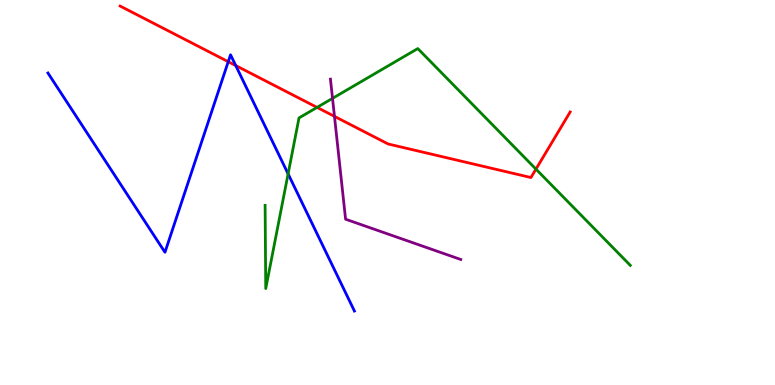[{'lines': ['blue', 'red'], 'intersections': [{'x': 2.95, 'y': 8.4}, {'x': 3.04, 'y': 8.3}]}, {'lines': ['green', 'red'], 'intersections': [{'x': 4.09, 'y': 7.21}, {'x': 6.92, 'y': 5.61}]}, {'lines': ['purple', 'red'], 'intersections': [{'x': 4.32, 'y': 6.98}]}, {'lines': ['blue', 'green'], 'intersections': [{'x': 3.72, 'y': 5.48}]}, {'lines': ['blue', 'purple'], 'intersections': []}, {'lines': ['green', 'purple'], 'intersections': [{'x': 4.29, 'y': 7.45}]}]